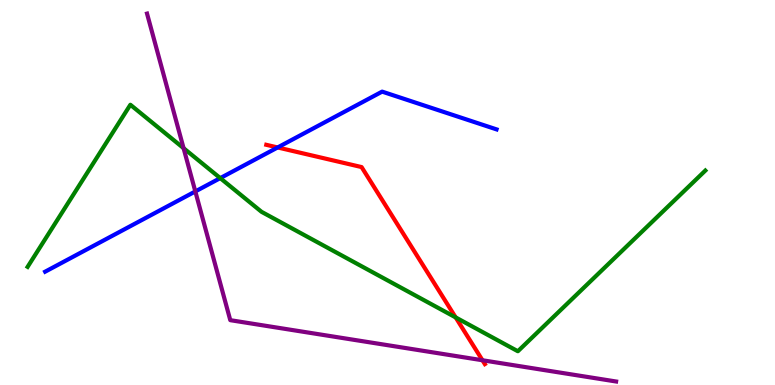[{'lines': ['blue', 'red'], 'intersections': [{'x': 3.58, 'y': 6.17}]}, {'lines': ['green', 'red'], 'intersections': [{'x': 5.88, 'y': 1.76}]}, {'lines': ['purple', 'red'], 'intersections': [{'x': 6.23, 'y': 0.643}]}, {'lines': ['blue', 'green'], 'intersections': [{'x': 2.84, 'y': 5.37}]}, {'lines': ['blue', 'purple'], 'intersections': [{'x': 2.52, 'y': 5.03}]}, {'lines': ['green', 'purple'], 'intersections': [{'x': 2.37, 'y': 6.15}]}]